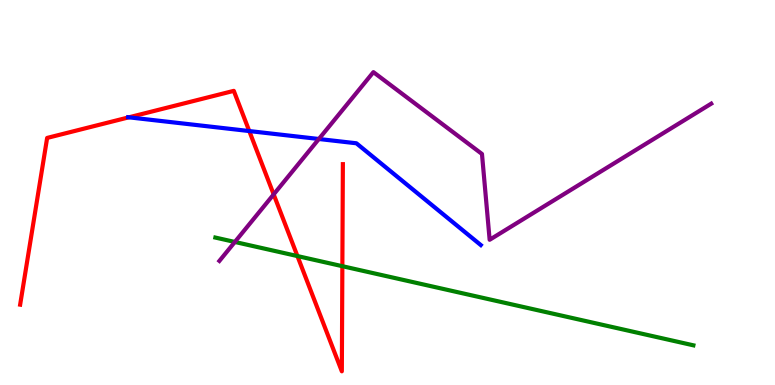[{'lines': ['blue', 'red'], 'intersections': [{'x': 1.66, 'y': 6.95}, {'x': 3.22, 'y': 6.6}]}, {'lines': ['green', 'red'], 'intersections': [{'x': 3.84, 'y': 3.35}, {'x': 4.42, 'y': 3.09}]}, {'lines': ['purple', 'red'], 'intersections': [{'x': 3.53, 'y': 4.95}]}, {'lines': ['blue', 'green'], 'intersections': []}, {'lines': ['blue', 'purple'], 'intersections': [{'x': 4.11, 'y': 6.39}]}, {'lines': ['green', 'purple'], 'intersections': [{'x': 3.03, 'y': 3.72}]}]